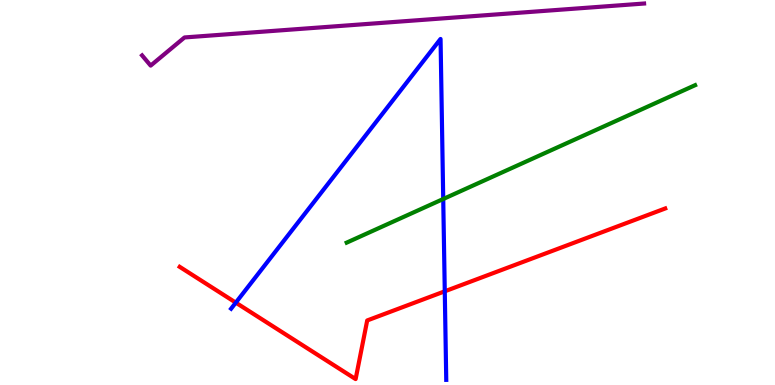[{'lines': ['blue', 'red'], 'intersections': [{'x': 3.04, 'y': 2.14}, {'x': 5.74, 'y': 2.43}]}, {'lines': ['green', 'red'], 'intersections': []}, {'lines': ['purple', 'red'], 'intersections': []}, {'lines': ['blue', 'green'], 'intersections': [{'x': 5.72, 'y': 4.83}]}, {'lines': ['blue', 'purple'], 'intersections': []}, {'lines': ['green', 'purple'], 'intersections': []}]